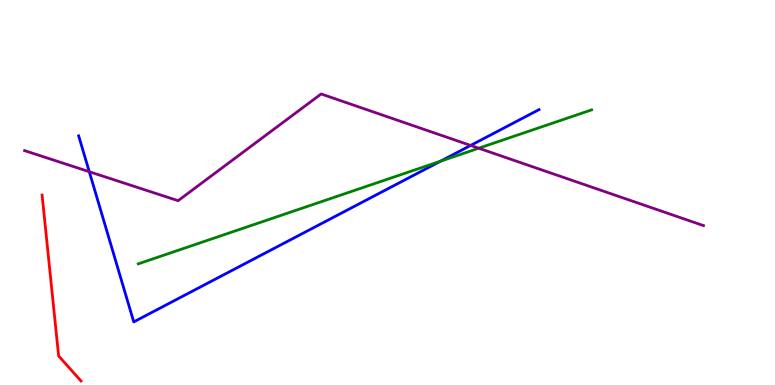[{'lines': ['blue', 'red'], 'intersections': []}, {'lines': ['green', 'red'], 'intersections': []}, {'lines': ['purple', 'red'], 'intersections': []}, {'lines': ['blue', 'green'], 'intersections': [{'x': 5.68, 'y': 5.81}]}, {'lines': ['blue', 'purple'], 'intersections': [{'x': 1.15, 'y': 5.54}, {'x': 6.07, 'y': 6.22}]}, {'lines': ['green', 'purple'], 'intersections': [{'x': 6.18, 'y': 6.15}]}]